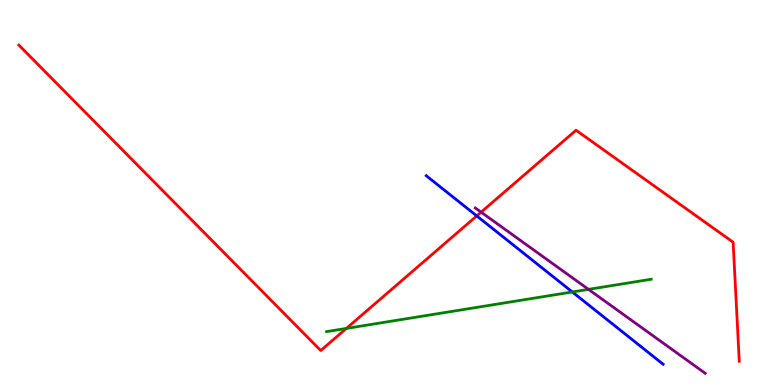[{'lines': ['blue', 'red'], 'intersections': [{'x': 6.15, 'y': 4.39}]}, {'lines': ['green', 'red'], 'intersections': [{'x': 4.47, 'y': 1.47}]}, {'lines': ['purple', 'red'], 'intersections': [{'x': 6.21, 'y': 4.49}]}, {'lines': ['blue', 'green'], 'intersections': [{'x': 7.38, 'y': 2.42}]}, {'lines': ['blue', 'purple'], 'intersections': []}, {'lines': ['green', 'purple'], 'intersections': [{'x': 7.59, 'y': 2.48}]}]